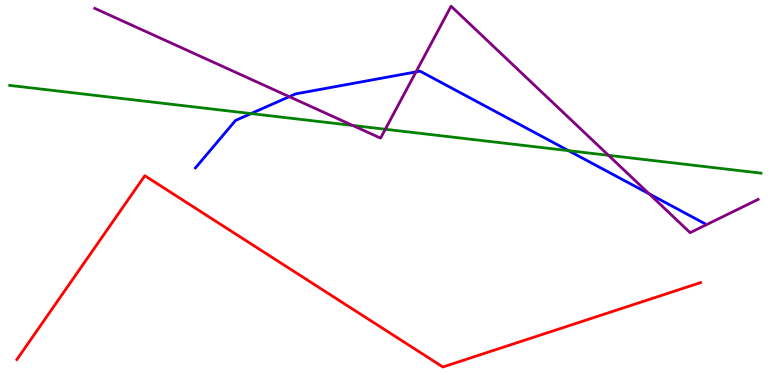[{'lines': ['blue', 'red'], 'intersections': []}, {'lines': ['green', 'red'], 'intersections': []}, {'lines': ['purple', 'red'], 'intersections': []}, {'lines': ['blue', 'green'], 'intersections': [{'x': 3.24, 'y': 7.05}, {'x': 7.34, 'y': 6.09}]}, {'lines': ['blue', 'purple'], 'intersections': [{'x': 3.73, 'y': 7.49}, {'x': 5.37, 'y': 8.13}, {'x': 8.38, 'y': 4.97}]}, {'lines': ['green', 'purple'], 'intersections': [{'x': 4.55, 'y': 6.74}, {'x': 4.97, 'y': 6.64}, {'x': 7.85, 'y': 5.97}]}]